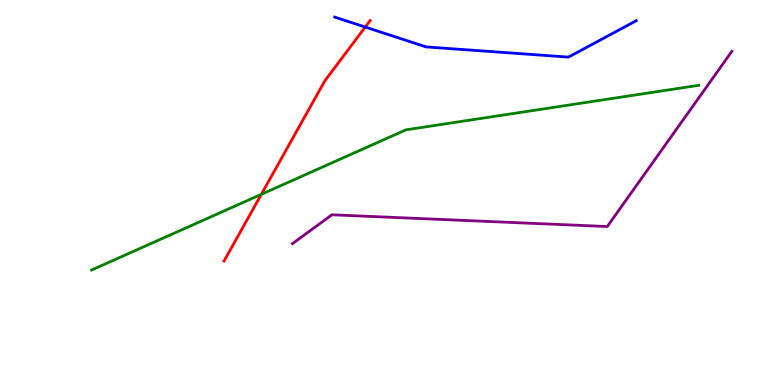[{'lines': ['blue', 'red'], 'intersections': [{'x': 4.71, 'y': 9.3}]}, {'lines': ['green', 'red'], 'intersections': [{'x': 3.37, 'y': 4.95}]}, {'lines': ['purple', 'red'], 'intersections': []}, {'lines': ['blue', 'green'], 'intersections': []}, {'lines': ['blue', 'purple'], 'intersections': []}, {'lines': ['green', 'purple'], 'intersections': []}]